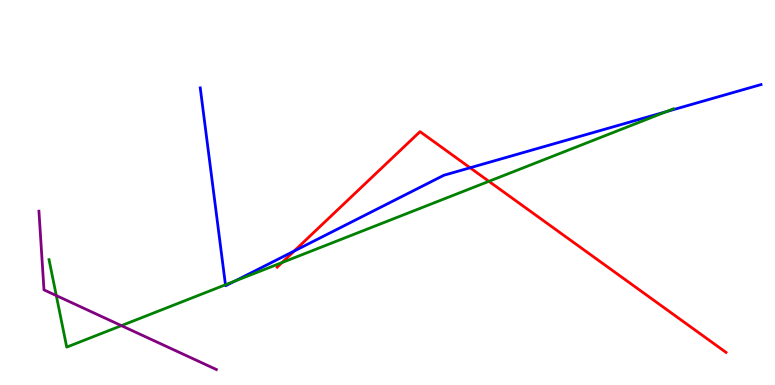[{'lines': ['blue', 'red'], 'intersections': [{'x': 3.8, 'y': 3.48}, {'x': 6.07, 'y': 5.64}]}, {'lines': ['green', 'red'], 'intersections': [{'x': 3.64, 'y': 3.18}, {'x': 6.31, 'y': 5.29}]}, {'lines': ['purple', 'red'], 'intersections': []}, {'lines': ['blue', 'green'], 'intersections': [{'x': 2.91, 'y': 2.6}, {'x': 3.03, 'y': 2.7}, {'x': 8.6, 'y': 7.1}]}, {'lines': ['blue', 'purple'], 'intersections': []}, {'lines': ['green', 'purple'], 'intersections': [{'x': 0.727, 'y': 2.32}, {'x': 1.57, 'y': 1.54}]}]